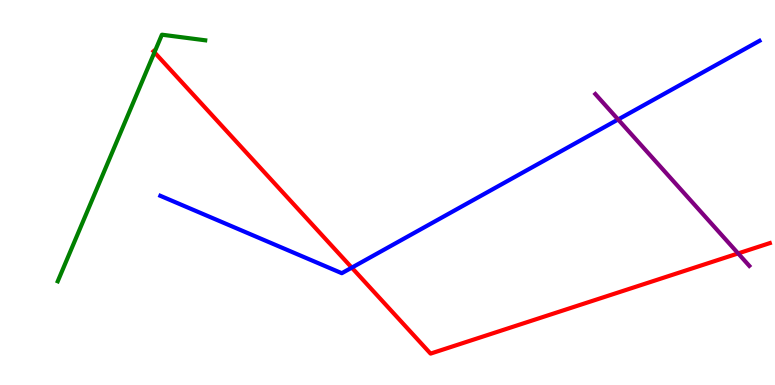[{'lines': ['blue', 'red'], 'intersections': [{'x': 4.54, 'y': 3.05}]}, {'lines': ['green', 'red'], 'intersections': [{'x': 1.99, 'y': 8.64}]}, {'lines': ['purple', 'red'], 'intersections': [{'x': 9.52, 'y': 3.42}]}, {'lines': ['blue', 'green'], 'intersections': []}, {'lines': ['blue', 'purple'], 'intersections': [{'x': 7.98, 'y': 6.9}]}, {'lines': ['green', 'purple'], 'intersections': []}]